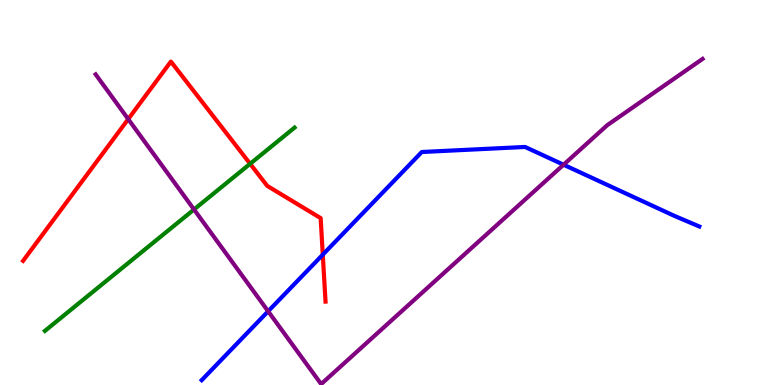[{'lines': ['blue', 'red'], 'intersections': [{'x': 4.16, 'y': 3.39}]}, {'lines': ['green', 'red'], 'intersections': [{'x': 3.23, 'y': 5.75}]}, {'lines': ['purple', 'red'], 'intersections': [{'x': 1.65, 'y': 6.91}]}, {'lines': ['blue', 'green'], 'intersections': []}, {'lines': ['blue', 'purple'], 'intersections': [{'x': 3.46, 'y': 1.91}, {'x': 7.27, 'y': 5.72}]}, {'lines': ['green', 'purple'], 'intersections': [{'x': 2.5, 'y': 4.56}]}]